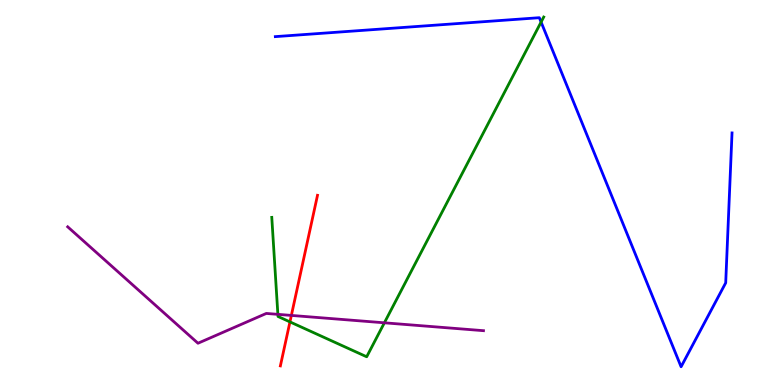[{'lines': ['blue', 'red'], 'intersections': []}, {'lines': ['green', 'red'], 'intersections': [{'x': 3.74, 'y': 1.64}]}, {'lines': ['purple', 'red'], 'intersections': [{'x': 3.76, 'y': 1.81}]}, {'lines': ['blue', 'green'], 'intersections': [{'x': 6.98, 'y': 9.43}]}, {'lines': ['blue', 'purple'], 'intersections': []}, {'lines': ['green', 'purple'], 'intersections': [{'x': 3.59, 'y': 1.84}, {'x': 4.96, 'y': 1.62}]}]